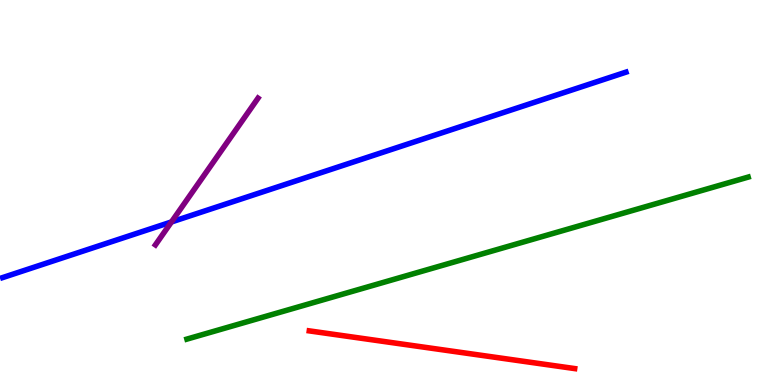[{'lines': ['blue', 'red'], 'intersections': []}, {'lines': ['green', 'red'], 'intersections': []}, {'lines': ['purple', 'red'], 'intersections': []}, {'lines': ['blue', 'green'], 'intersections': []}, {'lines': ['blue', 'purple'], 'intersections': [{'x': 2.21, 'y': 4.24}]}, {'lines': ['green', 'purple'], 'intersections': []}]